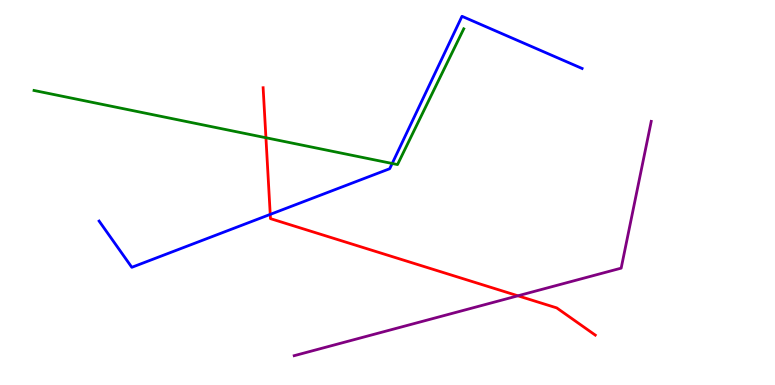[{'lines': ['blue', 'red'], 'intersections': [{'x': 3.49, 'y': 4.43}]}, {'lines': ['green', 'red'], 'intersections': [{'x': 3.43, 'y': 6.42}]}, {'lines': ['purple', 'red'], 'intersections': [{'x': 6.68, 'y': 2.32}]}, {'lines': ['blue', 'green'], 'intersections': [{'x': 5.06, 'y': 5.75}]}, {'lines': ['blue', 'purple'], 'intersections': []}, {'lines': ['green', 'purple'], 'intersections': []}]